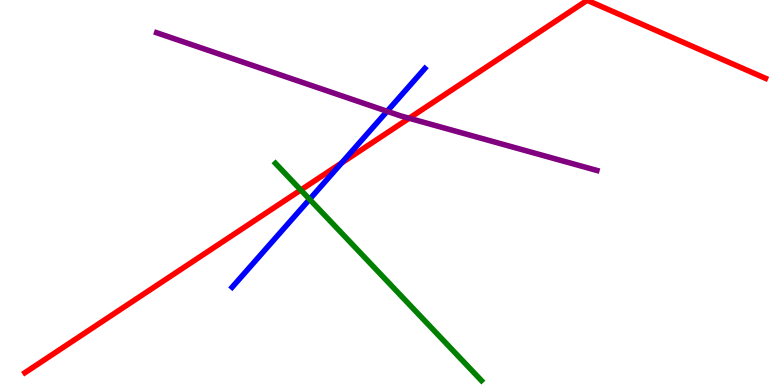[{'lines': ['blue', 'red'], 'intersections': [{'x': 4.41, 'y': 5.77}]}, {'lines': ['green', 'red'], 'intersections': [{'x': 3.88, 'y': 5.06}]}, {'lines': ['purple', 'red'], 'intersections': [{'x': 5.28, 'y': 6.93}]}, {'lines': ['blue', 'green'], 'intersections': [{'x': 3.99, 'y': 4.82}]}, {'lines': ['blue', 'purple'], 'intersections': [{'x': 5.0, 'y': 7.11}]}, {'lines': ['green', 'purple'], 'intersections': []}]